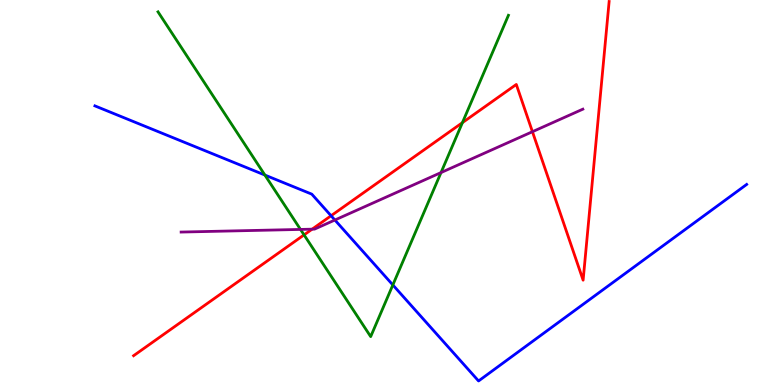[{'lines': ['blue', 'red'], 'intersections': [{'x': 4.27, 'y': 4.4}]}, {'lines': ['green', 'red'], 'intersections': [{'x': 3.92, 'y': 3.9}, {'x': 5.97, 'y': 6.81}]}, {'lines': ['purple', 'red'], 'intersections': [{'x': 4.03, 'y': 4.05}, {'x': 6.87, 'y': 6.58}]}, {'lines': ['blue', 'green'], 'intersections': [{'x': 3.42, 'y': 5.45}, {'x': 5.07, 'y': 2.6}]}, {'lines': ['blue', 'purple'], 'intersections': [{'x': 4.32, 'y': 4.29}]}, {'lines': ['green', 'purple'], 'intersections': [{'x': 3.88, 'y': 4.04}, {'x': 5.69, 'y': 5.52}]}]